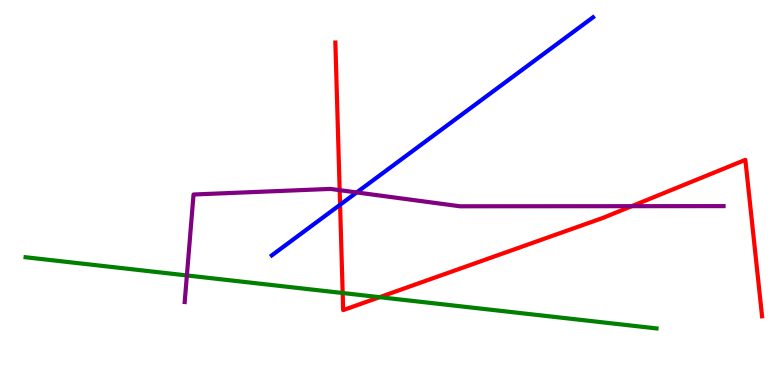[{'lines': ['blue', 'red'], 'intersections': [{'x': 4.39, 'y': 4.68}]}, {'lines': ['green', 'red'], 'intersections': [{'x': 4.42, 'y': 2.39}, {'x': 4.9, 'y': 2.28}]}, {'lines': ['purple', 'red'], 'intersections': [{'x': 4.38, 'y': 5.06}, {'x': 8.15, 'y': 4.64}]}, {'lines': ['blue', 'green'], 'intersections': []}, {'lines': ['blue', 'purple'], 'intersections': [{'x': 4.6, 'y': 5.0}]}, {'lines': ['green', 'purple'], 'intersections': [{'x': 2.41, 'y': 2.85}]}]